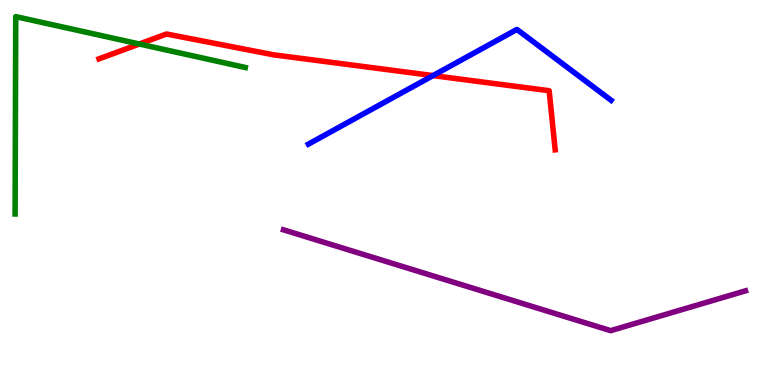[{'lines': ['blue', 'red'], 'intersections': [{'x': 5.59, 'y': 8.04}]}, {'lines': ['green', 'red'], 'intersections': [{'x': 1.8, 'y': 8.86}]}, {'lines': ['purple', 'red'], 'intersections': []}, {'lines': ['blue', 'green'], 'intersections': []}, {'lines': ['blue', 'purple'], 'intersections': []}, {'lines': ['green', 'purple'], 'intersections': []}]